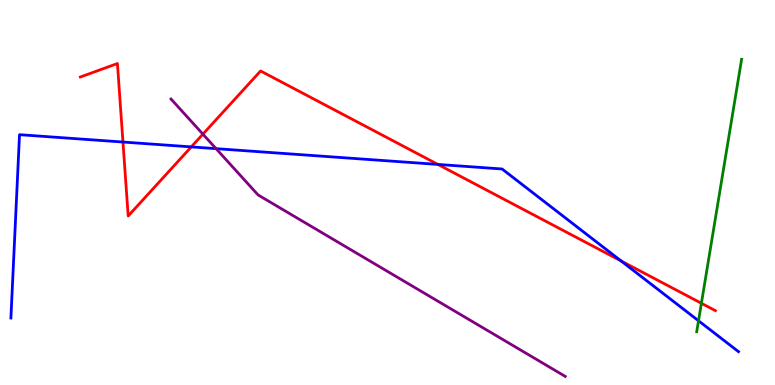[{'lines': ['blue', 'red'], 'intersections': [{'x': 1.59, 'y': 6.31}, {'x': 2.47, 'y': 6.18}, {'x': 5.65, 'y': 5.73}, {'x': 8.01, 'y': 3.22}]}, {'lines': ['green', 'red'], 'intersections': [{'x': 9.05, 'y': 2.12}]}, {'lines': ['purple', 'red'], 'intersections': [{'x': 2.62, 'y': 6.52}]}, {'lines': ['blue', 'green'], 'intersections': [{'x': 9.01, 'y': 1.67}]}, {'lines': ['blue', 'purple'], 'intersections': [{'x': 2.79, 'y': 6.14}]}, {'lines': ['green', 'purple'], 'intersections': []}]